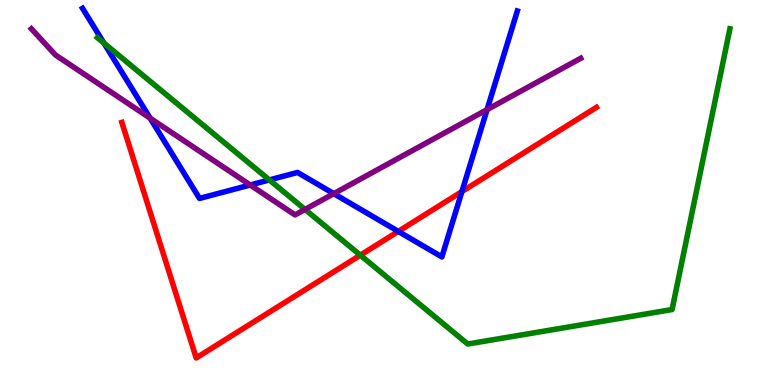[{'lines': ['blue', 'red'], 'intersections': [{'x': 5.14, 'y': 3.99}, {'x': 5.96, 'y': 5.02}]}, {'lines': ['green', 'red'], 'intersections': [{'x': 4.65, 'y': 3.37}]}, {'lines': ['purple', 'red'], 'intersections': []}, {'lines': ['blue', 'green'], 'intersections': [{'x': 1.34, 'y': 8.88}, {'x': 3.48, 'y': 5.33}]}, {'lines': ['blue', 'purple'], 'intersections': [{'x': 1.94, 'y': 6.93}, {'x': 3.23, 'y': 5.2}, {'x': 4.31, 'y': 4.97}, {'x': 6.28, 'y': 7.15}]}, {'lines': ['green', 'purple'], 'intersections': [{'x': 3.94, 'y': 4.56}]}]